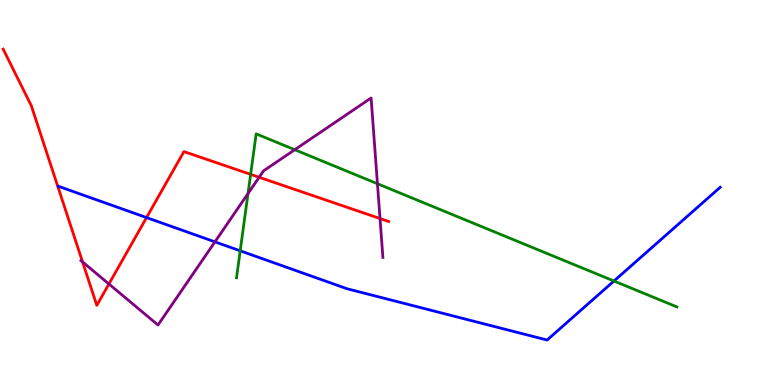[{'lines': ['blue', 'red'], 'intersections': [{'x': 1.89, 'y': 4.35}]}, {'lines': ['green', 'red'], 'intersections': [{'x': 3.23, 'y': 5.47}]}, {'lines': ['purple', 'red'], 'intersections': [{'x': 1.07, 'y': 3.2}, {'x': 1.41, 'y': 2.62}, {'x': 3.34, 'y': 5.4}, {'x': 4.9, 'y': 4.32}]}, {'lines': ['blue', 'green'], 'intersections': [{'x': 3.1, 'y': 3.49}, {'x': 7.92, 'y': 2.7}]}, {'lines': ['blue', 'purple'], 'intersections': [{'x': 2.77, 'y': 3.72}]}, {'lines': ['green', 'purple'], 'intersections': [{'x': 3.2, 'y': 4.97}, {'x': 3.8, 'y': 6.11}, {'x': 4.87, 'y': 5.23}]}]